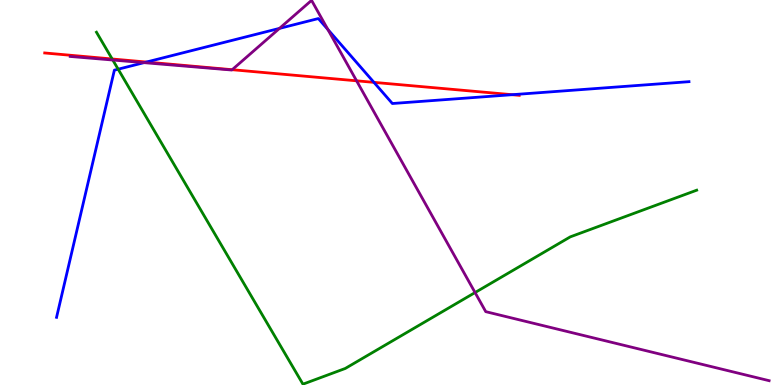[{'lines': ['blue', 'red'], 'intersections': [{'x': 1.89, 'y': 8.39}, {'x': 4.82, 'y': 7.86}, {'x': 6.61, 'y': 7.54}]}, {'lines': ['green', 'red'], 'intersections': [{'x': 1.45, 'y': 8.47}]}, {'lines': ['purple', 'red'], 'intersections': [{'x': 3.0, 'y': 8.19}, {'x': 4.6, 'y': 7.9}]}, {'lines': ['blue', 'green'], 'intersections': [{'x': 1.52, 'y': 8.2}]}, {'lines': ['blue', 'purple'], 'intersections': [{'x': 1.86, 'y': 8.37}, {'x': 3.61, 'y': 9.26}, {'x': 4.23, 'y': 9.23}]}, {'lines': ['green', 'purple'], 'intersections': [{'x': 1.46, 'y': 8.44}, {'x': 6.13, 'y': 2.4}]}]